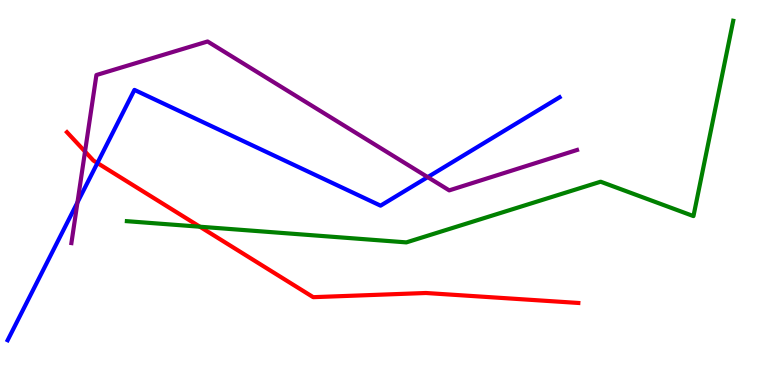[{'lines': ['blue', 'red'], 'intersections': [{'x': 1.26, 'y': 5.77}]}, {'lines': ['green', 'red'], 'intersections': [{'x': 2.58, 'y': 4.11}]}, {'lines': ['purple', 'red'], 'intersections': [{'x': 1.1, 'y': 6.06}]}, {'lines': ['blue', 'green'], 'intersections': []}, {'lines': ['blue', 'purple'], 'intersections': [{'x': 1.0, 'y': 4.74}, {'x': 5.52, 'y': 5.4}]}, {'lines': ['green', 'purple'], 'intersections': []}]